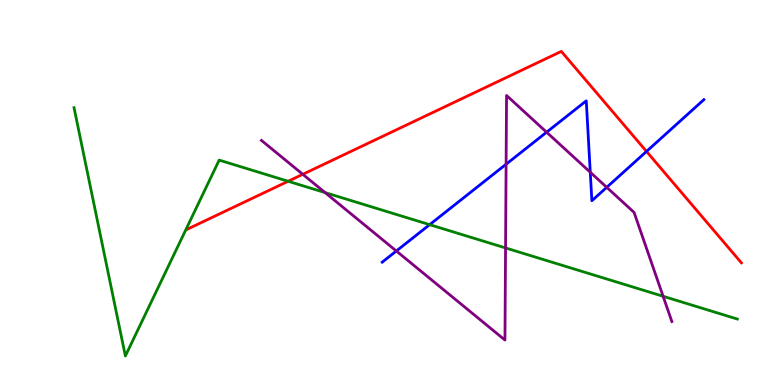[{'lines': ['blue', 'red'], 'intersections': [{'x': 8.34, 'y': 6.07}]}, {'lines': ['green', 'red'], 'intersections': [{'x': 3.72, 'y': 5.29}]}, {'lines': ['purple', 'red'], 'intersections': [{'x': 3.91, 'y': 5.47}]}, {'lines': ['blue', 'green'], 'intersections': [{'x': 5.54, 'y': 4.16}]}, {'lines': ['blue', 'purple'], 'intersections': [{'x': 5.11, 'y': 3.48}, {'x': 6.53, 'y': 5.73}, {'x': 7.05, 'y': 6.57}, {'x': 7.62, 'y': 5.53}, {'x': 7.83, 'y': 5.13}]}, {'lines': ['green', 'purple'], 'intersections': [{'x': 4.19, 'y': 5.0}, {'x': 6.52, 'y': 3.56}, {'x': 8.56, 'y': 2.3}]}]